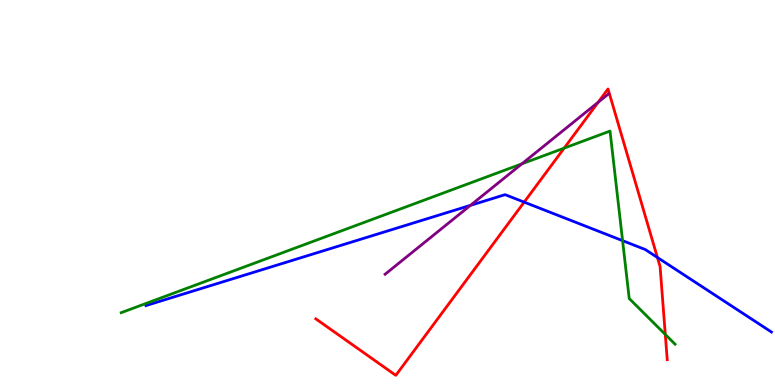[{'lines': ['blue', 'red'], 'intersections': [{'x': 6.76, 'y': 4.75}, {'x': 8.48, 'y': 3.31}]}, {'lines': ['green', 'red'], 'intersections': [{'x': 7.28, 'y': 6.15}, {'x': 8.58, 'y': 1.31}]}, {'lines': ['purple', 'red'], 'intersections': [{'x': 7.72, 'y': 7.34}]}, {'lines': ['blue', 'green'], 'intersections': [{'x': 8.03, 'y': 3.75}]}, {'lines': ['blue', 'purple'], 'intersections': [{'x': 6.07, 'y': 4.67}]}, {'lines': ['green', 'purple'], 'intersections': [{'x': 6.73, 'y': 5.74}]}]